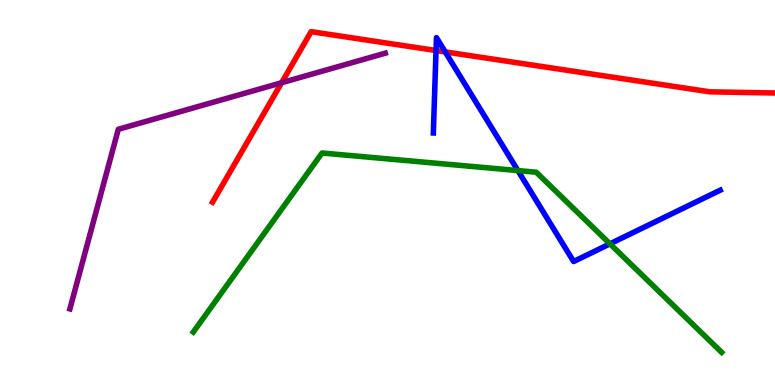[{'lines': ['blue', 'red'], 'intersections': [{'x': 5.63, 'y': 8.69}, {'x': 5.74, 'y': 8.65}]}, {'lines': ['green', 'red'], 'intersections': []}, {'lines': ['purple', 'red'], 'intersections': [{'x': 3.63, 'y': 7.85}]}, {'lines': ['blue', 'green'], 'intersections': [{'x': 6.68, 'y': 5.57}, {'x': 7.87, 'y': 3.67}]}, {'lines': ['blue', 'purple'], 'intersections': []}, {'lines': ['green', 'purple'], 'intersections': []}]